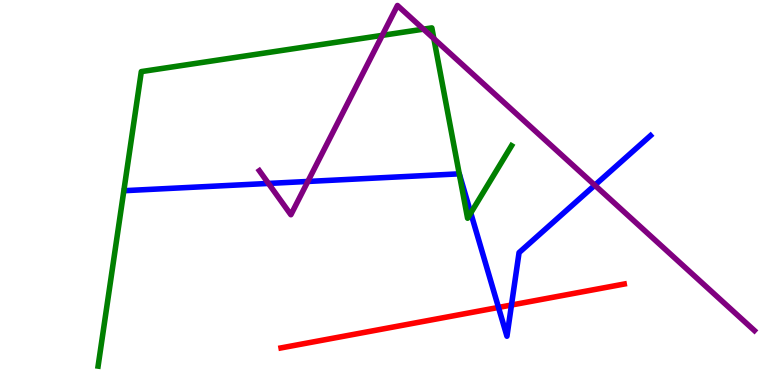[{'lines': ['blue', 'red'], 'intersections': [{'x': 6.43, 'y': 2.01}, {'x': 6.6, 'y': 2.08}]}, {'lines': ['green', 'red'], 'intersections': []}, {'lines': ['purple', 'red'], 'intersections': []}, {'lines': ['blue', 'green'], 'intersections': [{'x': 5.93, 'y': 5.48}, {'x': 6.07, 'y': 4.47}]}, {'lines': ['blue', 'purple'], 'intersections': [{'x': 3.46, 'y': 5.24}, {'x': 3.97, 'y': 5.29}, {'x': 7.67, 'y': 5.19}]}, {'lines': ['green', 'purple'], 'intersections': [{'x': 4.93, 'y': 9.08}, {'x': 5.46, 'y': 9.24}, {'x': 5.6, 'y': 9.0}]}]